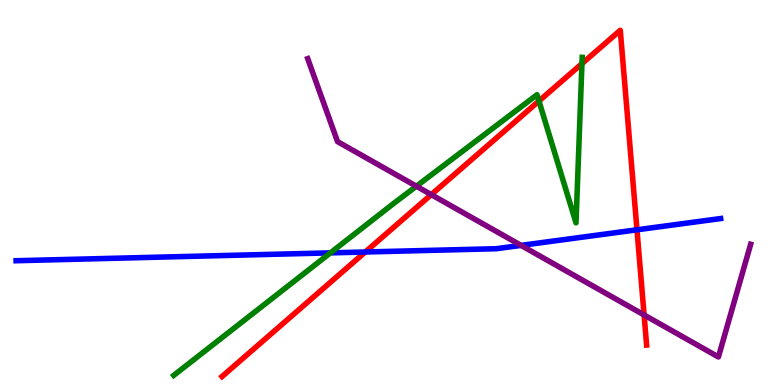[{'lines': ['blue', 'red'], 'intersections': [{'x': 4.71, 'y': 3.45}, {'x': 8.22, 'y': 4.03}]}, {'lines': ['green', 'red'], 'intersections': [{'x': 6.95, 'y': 7.38}, {'x': 7.51, 'y': 8.35}]}, {'lines': ['purple', 'red'], 'intersections': [{'x': 5.56, 'y': 4.94}, {'x': 8.31, 'y': 1.82}]}, {'lines': ['blue', 'green'], 'intersections': [{'x': 4.26, 'y': 3.43}]}, {'lines': ['blue', 'purple'], 'intersections': [{'x': 6.72, 'y': 3.63}]}, {'lines': ['green', 'purple'], 'intersections': [{'x': 5.37, 'y': 5.16}]}]